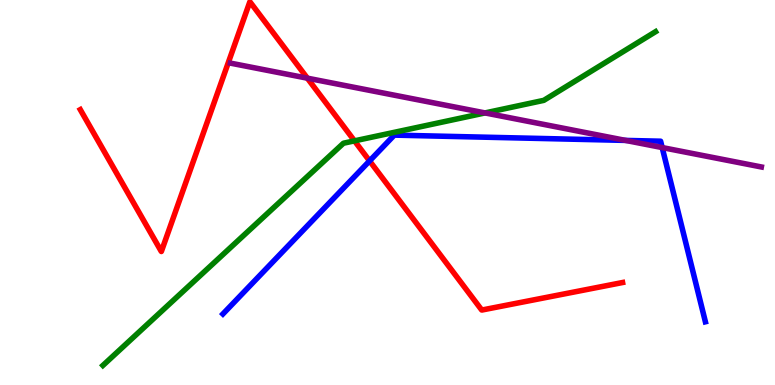[{'lines': ['blue', 'red'], 'intersections': [{'x': 4.77, 'y': 5.82}]}, {'lines': ['green', 'red'], 'intersections': [{'x': 4.57, 'y': 6.34}]}, {'lines': ['purple', 'red'], 'intersections': [{'x': 3.97, 'y': 7.97}]}, {'lines': ['blue', 'green'], 'intersections': []}, {'lines': ['blue', 'purple'], 'intersections': [{'x': 8.07, 'y': 6.35}, {'x': 8.54, 'y': 6.17}]}, {'lines': ['green', 'purple'], 'intersections': [{'x': 6.26, 'y': 7.07}]}]